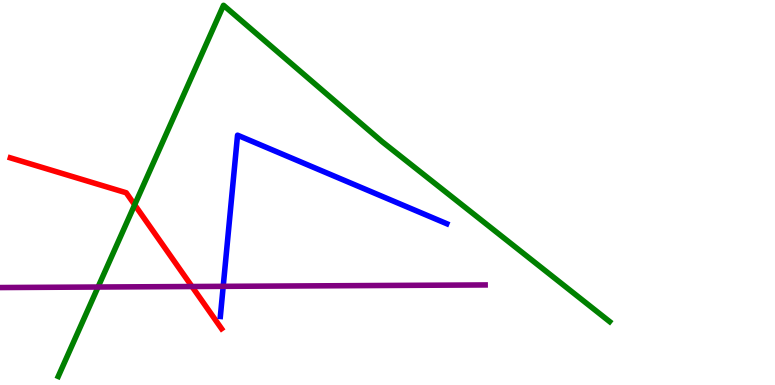[{'lines': ['blue', 'red'], 'intersections': []}, {'lines': ['green', 'red'], 'intersections': [{'x': 1.74, 'y': 4.68}]}, {'lines': ['purple', 'red'], 'intersections': [{'x': 2.48, 'y': 2.56}]}, {'lines': ['blue', 'green'], 'intersections': []}, {'lines': ['blue', 'purple'], 'intersections': [{'x': 2.88, 'y': 2.56}]}, {'lines': ['green', 'purple'], 'intersections': [{'x': 1.27, 'y': 2.54}]}]